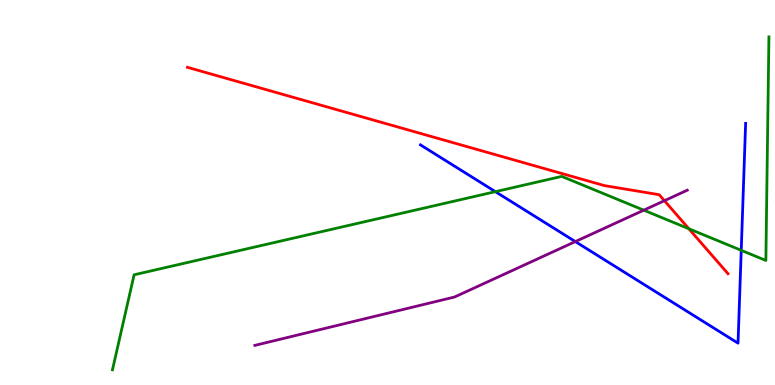[{'lines': ['blue', 'red'], 'intersections': []}, {'lines': ['green', 'red'], 'intersections': [{'x': 8.89, 'y': 4.06}]}, {'lines': ['purple', 'red'], 'intersections': [{'x': 8.57, 'y': 4.79}]}, {'lines': ['blue', 'green'], 'intersections': [{'x': 6.39, 'y': 5.02}, {'x': 9.56, 'y': 3.5}]}, {'lines': ['blue', 'purple'], 'intersections': [{'x': 7.42, 'y': 3.73}]}, {'lines': ['green', 'purple'], 'intersections': [{'x': 8.31, 'y': 4.54}]}]